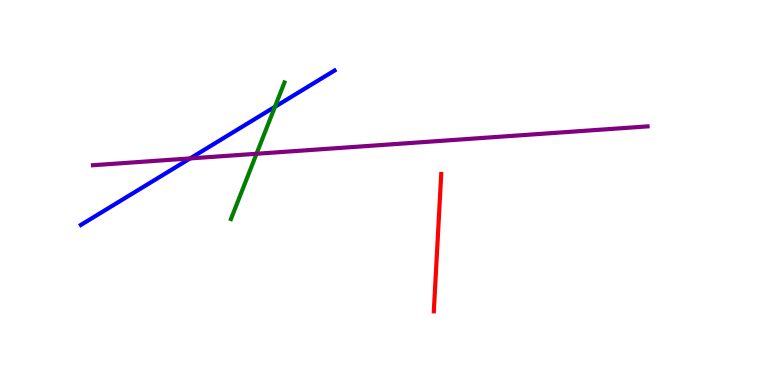[{'lines': ['blue', 'red'], 'intersections': []}, {'lines': ['green', 'red'], 'intersections': []}, {'lines': ['purple', 'red'], 'intersections': []}, {'lines': ['blue', 'green'], 'intersections': [{'x': 3.55, 'y': 7.23}]}, {'lines': ['blue', 'purple'], 'intersections': [{'x': 2.45, 'y': 5.89}]}, {'lines': ['green', 'purple'], 'intersections': [{'x': 3.31, 'y': 6.01}]}]